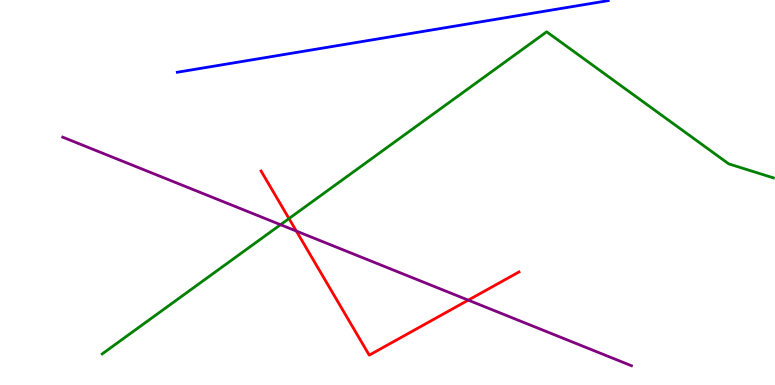[{'lines': ['blue', 'red'], 'intersections': []}, {'lines': ['green', 'red'], 'intersections': [{'x': 3.73, 'y': 4.32}]}, {'lines': ['purple', 'red'], 'intersections': [{'x': 3.82, 'y': 4.0}, {'x': 6.04, 'y': 2.2}]}, {'lines': ['blue', 'green'], 'intersections': []}, {'lines': ['blue', 'purple'], 'intersections': []}, {'lines': ['green', 'purple'], 'intersections': [{'x': 3.62, 'y': 4.16}]}]